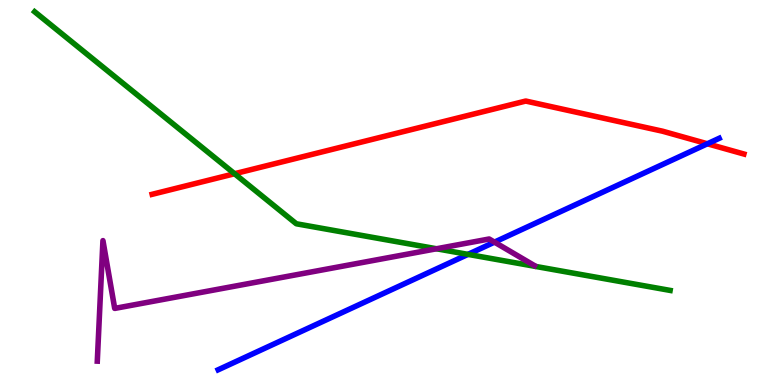[{'lines': ['blue', 'red'], 'intersections': [{'x': 9.13, 'y': 6.27}]}, {'lines': ['green', 'red'], 'intersections': [{'x': 3.03, 'y': 5.49}]}, {'lines': ['purple', 'red'], 'intersections': []}, {'lines': ['blue', 'green'], 'intersections': [{'x': 6.04, 'y': 3.39}]}, {'lines': ['blue', 'purple'], 'intersections': [{'x': 6.38, 'y': 3.71}]}, {'lines': ['green', 'purple'], 'intersections': [{'x': 5.63, 'y': 3.54}]}]